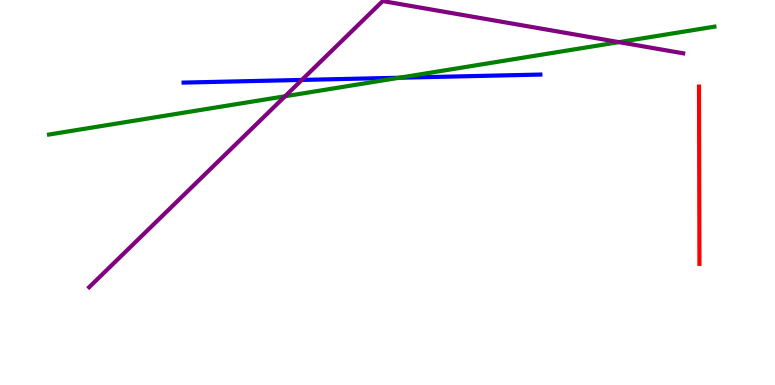[{'lines': ['blue', 'red'], 'intersections': []}, {'lines': ['green', 'red'], 'intersections': []}, {'lines': ['purple', 'red'], 'intersections': []}, {'lines': ['blue', 'green'], 'intersections': [{'x': 5.15, 'y': 7.98}]}, {'lines': ['blue', 'purple'], 'intersections': [{'x': 3.89, 'y': 7.92}]}, {'lines': ['green', 'purple'], 'intersections': [{'x': 3.68, 'y': 7.5}, {'x': 7.99, 'y': 8.91}]}]